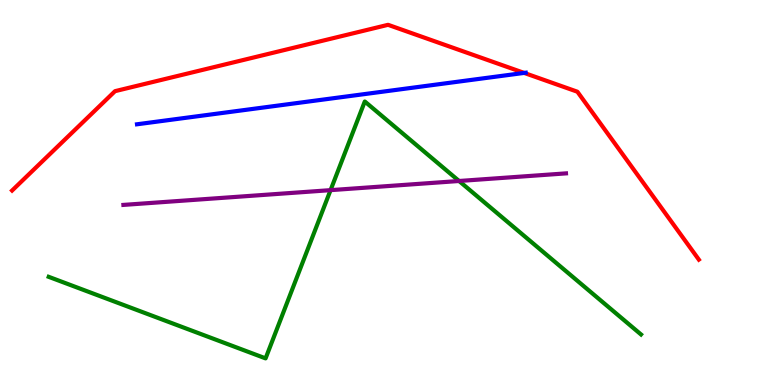[{'lines': ['blue', 'red'], 'intersections': [{'x': 6.76, 'y': 8.11}]}, {'lines': ['green', 'red'], 'intersections': []}, {'lines': ['purple', 'red'], 'intersections': []}, {'lines': ['blue', 'green'], 'intersections': []}, {'lines': ['blue', 'purple'], 'intersections': []}, {'lines': ['green', 'purple'], 'intersections': [{'x': 4.27, 'y': 5.06}, {'x': 5.92, 'y': 5.3}]}]